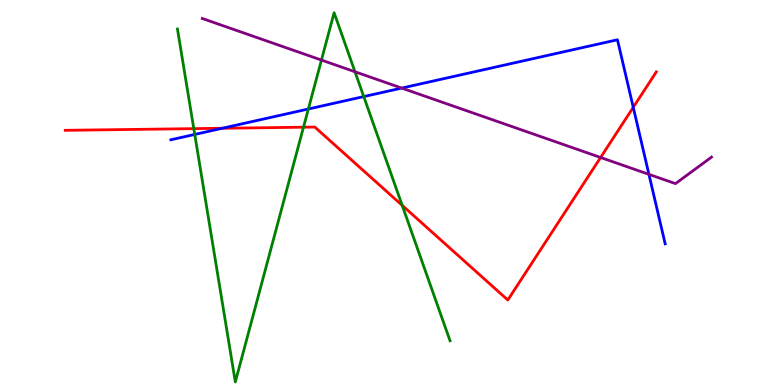[{'lines': ['blue', 'red'], 'intersections': [{'x': 2.87, 'y': 6.67}, {'x': 8.17, 'y': 7.21}]}, {'lines': ['green', 'red'], 'intersections': [{'x': 2.5, 'y': 6.66}, {'x': 3.92, 'y': 6.7}, {'x': 5.19, 'y': 4.67}]}, {'lines': ['purple', 'red'], 'intersections': [{'x': 7.75, 'y': 5.91}]}, {'lines': ['blue', 'green'], 'intersections': [{'x': 2.51, 'y': 6.51}, {'x': 3.98, 'y': 7.17}, {'x': 4.69, 'y': 7.49}]}, {'lines': ['blue', 'purple'], 'intersections': [{'x': 5.18, 'y': 7.71}, {'x': 8.37, 'y': 5.47}]}, {'lines': ['green', 'purple'], 'intersections': [{'x': 4.15, 'y': 8.44}, {'x': 4.58, 'y': 8.14}]}]